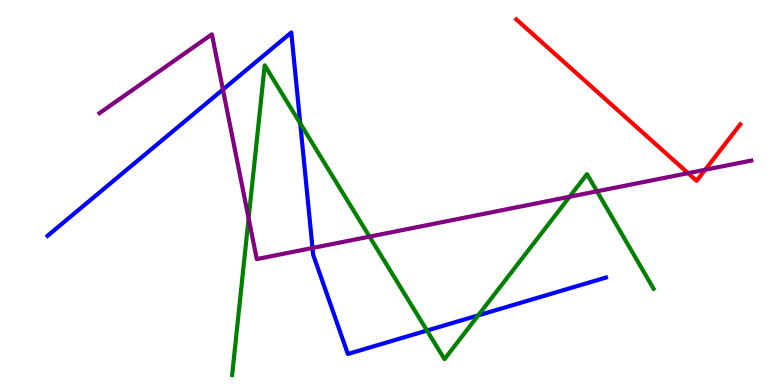[{'lines': ['blue', 'red'], 'intersections': []}, {'lines': ['green', 'red'], 'intersections': []}, {'lines': ['purple', 'red'], 'intersections': [{'x': 8.88, 'y': 5.5}, {'x': 9.1, 'y': 5.59}]}, {'lines': ['blue', 'green'], 'intersections': [{'x': 3.87, 'y': 6.79}, {'x': 5.51, 'y': 1.41}, {'x': 6.17, 'y': 1.81}]}, {'lines': ['blue', 'purple'], 'intersections': [{'x': 2.88, 'y': 7.67}, {'x': 4.03, 'y': 3.56}]}, {'lines': ['green', 'purple'], 'intersections': [{'x': 3.21, 'y': 4.33}, {'x': 4.77, 'y': 3.85}, {'x': 7.35, 'y': 4.89}, {'x': 7.7, 'y': 5.03}]}]